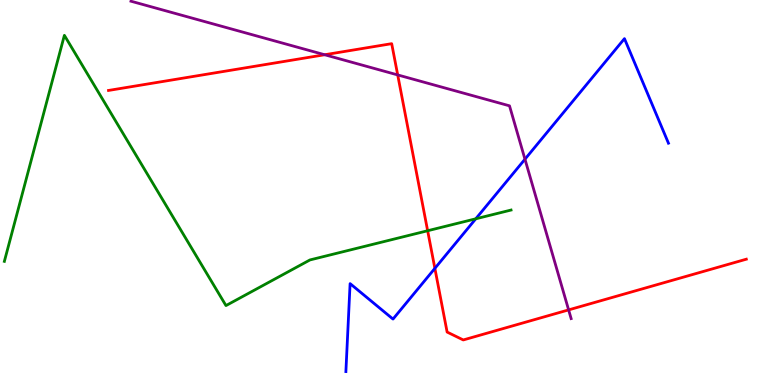[{'lines': ['blue', 'red'], 'intersections': [{'x': 5.61, 'y': 3.03}]}, {'lines': ['green', 'red'], 'intersections': [{'x': 5.52, 'y': 4.01}]}, {'lines': ['purple', 'red'], 'intersections': [{'x': 4.19, 'y': 8.58}, {'x': 5.13, 'y': 8.05}, {'x': 7.34, 'y': 1.95}]}, {'lines': ['blue', 'green'], 'intersections': [{'x': 6.14, 'y': 4.32}]}, {'lines': ['blue', 'purple'], 'intersections': [{'x': 6.77, 'y': 5.87}]}, {'lines': ['green', 'purple'], 'intersections': []}]